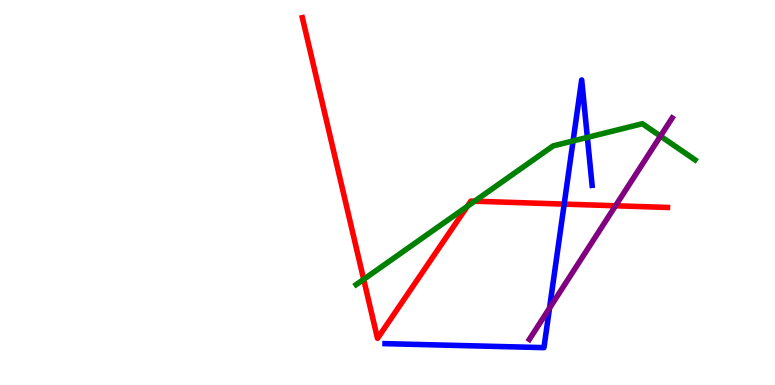[{'lines': ['blue', 'red'], 'intersections': [{'x': 7.28, 'y': 4.7}]}, {'lines': ['green', 'red'], 'intersections': [{'x': 4.69, 'y': 2.74}, {'x': 6.03, 'y': 4.64}, {'x': 6.12, 'y': 4.77}]}, {'lines': ['purple', 'red'], 'intersections': [{'x': 7.94, 'y': 4.66}]}, {'lines': ['blue', 'green'], 'intersections': [{'x': 7.39, 'y': 6.34}, {'x': 7.58, 'y': 6.43}]}, {'lines': ['blue', 'purple'], 'intersections': [{'x': 7.09, 'y': 2.0}]}, {'lines': ['green', 'purple'], 'intersections': [{'x': 8.52, 'y': 6.46}]}]